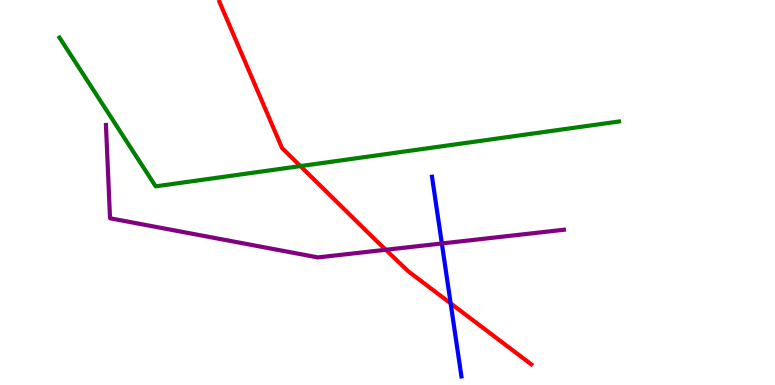[{'lines': ['blue', 'red'], 'intersections': [{'x': 5.81, 'y': 2.12}]}, {'lines': ['green', 'red'], 'intersections': [{'x': 3.88, 'y': 5.69}]}, {'lines': ['purple', 'red'], 'intersections': [{'x': 4.98, 'y': 3.51}]}, {'lines': ['blue', 'green'], 'intersections': []}, {'lines': ['blue', 'purple'], 'intersections': [{'x': 5.7, 'y': 3.68}]}, {'lines': ['green', 'purple'], 'intersections': []}]